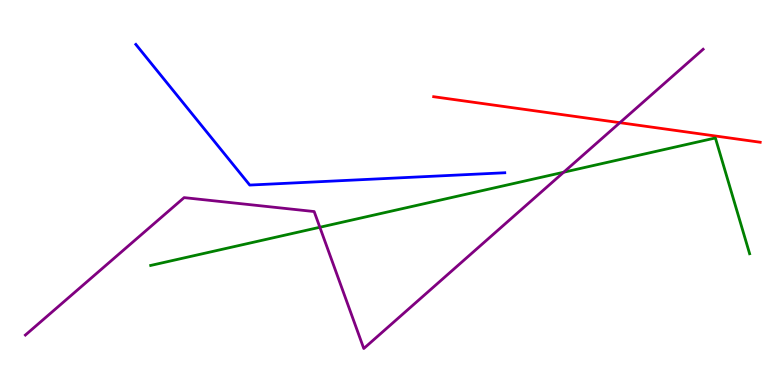[{'lines': ['blue', 'red'], 'intersections': []}, {'lines': ['green', 'red'], 'intersections': []}, {'lines': ['purple', 'red'], 'intersections': [{'x': 8.0, 'y': 6.81}]}, {'lines': ['blue', 'green'], 'intersections': []}, {'lines': ['blue', 'purple'], 'intersections': []}, {'lines': ['green', 'purple'], 'intersections': [{'x': 4.13, 'y': 4.1}, {'x': 7.27, 'y': 5.53}]}]